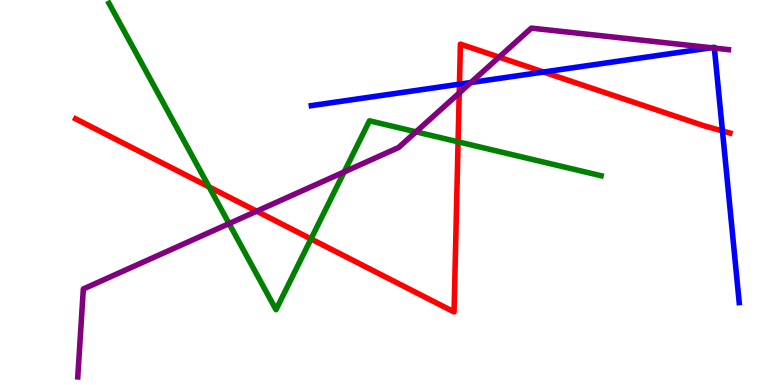[{'lines': ['blue', 'red'], 'intersections': [{'x': 5.93, 'y': 7.81}, {'x': 7.01, 'y': 8.13}, {'x': 9.32, 'y': 6.6}]}, {'lines': ['green', 'red'], 'intersections': [{'x': 2.7, 'y': 5.14}, {'x': 4.01, 'y': 3.79}, {'x': 5.91, 'y': 6.32}]}, {'lines': ['purple', 'red'], 'intersections': [{'x': 3.31, 'y': 4.51}, {'x': 5.93, 'y': 7.59}, {'x': 6.44, 'y': 8.52}]}, {'lines': ['blue', 'green'], 'intersections': []}, {'lines': ['blue', 'purple'], 'intersections': [{'x': 6.08, 'y': 7.86}, {'x': 9.18, 'y': 8.76}, {'x': 9.22, 'y': 8.75}]}, {'lines': ['green', 'purple'], 'intersections': [{'x': 2.96, 'y': 4.19}, {'x': 4.44, 'y': 5.53}, {'x': 5.37, 'y': 6.58}]}]